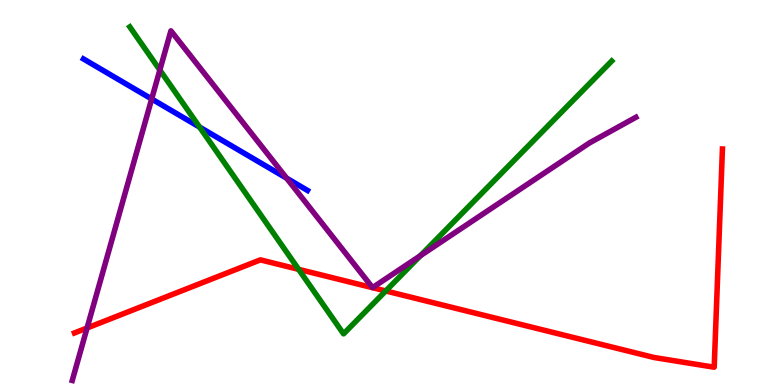[{'lines': ['blue', 'red'], 'intersections': []}, {'lines': ['green', 'red'], 'intersections': [{'x': 3.85, 'y': 3.0}, {'x': 4.98, 'y': 2.44}]}, {'lines': ['purple', 'red'], 'intersections': [{'x': 1.12, 'y': 1.48}]}, {'lines': ['blue', 'green'], 'intersections': [{'x': 2.58, 'y': 6.7}]}, {'lines': ['blue', 'purple'], 'intersections': [{'x': 1.96, 'y': 7.43}, {'x': 3.7, 'y': 5.37}]}, {'lines': ['green', 'purple'], 'intersections': [{'x': 2.06, 'y': 8.18}, {'x': 5.42, 'y': 3.36}]}]